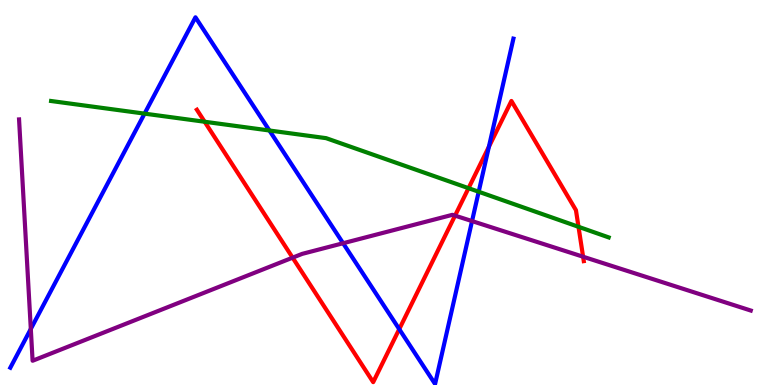[{'lines': ['blue', 'red'], 'intersections': [{'x': 5.15, 'y': 1.45}, {'x': 6.31, 'y': 6.19}]}, {'lines': ['green', 'red'], 'intersections': [{'x': 2.64, 'y': 6.84}, {'x': 6.05, 'y': 5.11}, {'x': 7.46, 'y': 4.11}]}, {'lines': ['purple', 'red'], 'intersections': [{'x': 3.78, 'y': 3.31}, {'x': 5.87, 'y': 4.4}, {'x': 7.52, 'y': 3.33}]}, {'lines': ['blue', 'green'], 'intersections': [{'x': 1.87, 'y': 7.05}, {'x': 3.48, 'y': 6.61}, {'x': 6.18, 'y': 5.02}]}, {'lines': ['blue', 'purple'], 'intersections': [{'x': 0.398, 'y': 1.46}, {'x': 4.43, 'y': 3.68}, {'x': 6.09, 'y': 4.26}]}, {'lines': ['green', 'purple'], 'intersections': []}]